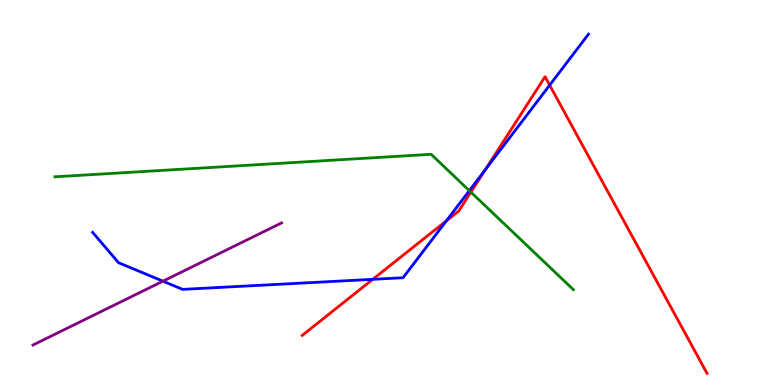[{'lines': ['blue', 'red'], 'intersections': [{'x': 4.81, 'y': 2.74}, {'x': 5.76, 'y': 4.26}, {'x': 6.26, 'y': 5.59}, {'x': 7.09, 'y': 7.79}]}, {'lines': ['green', 'red'], 'intersections': [{'x': 6.08, 'y': 5.01}]}, {'lines': ['purple', 'red'], 'intersections': []}, {'lines': ['blue', 'green'], 'intersections': [{'x': 6.06, 'y': 5.05}]}, {'lines': ['blue', 'purple'], 'intersections': [{'x': 2.1, 'y': 2.7}]}, {'lines': ['green', 'purple'], 'intersections': []}]